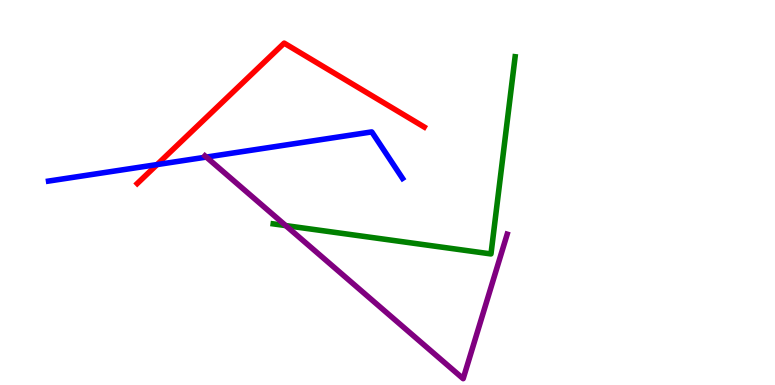[{'lines': ['blue', 'red'], 'intersections': [{'x': 2.03, 'y': 5.73}]}, {'lines': ['green', 'red'], 'intersections': []}, {'lines': ['purple', 'red'], 'intersections': []}, {'lines': ['blue', 'green'], 'intersections': []}, {'lines': ['blue', 'purple'], 'intersections': [{'x': 2.66, 'y': 5.92}]}, {'lines': ['green', 'purple'], 'intersections': [{'x': 3.69, 'y': 4.14}]}]